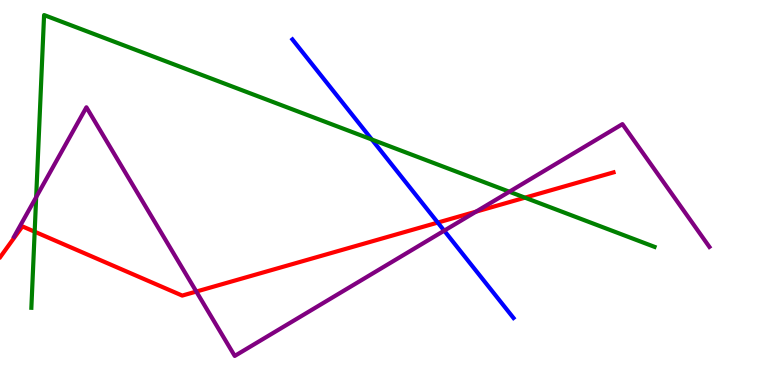[{'lines': ['blue', 'red'], 'intersections': [{'x': 5.65, 'y': 4.22}]}, {'lines': ['green', 'red'], 'intersections': [{'x': 0.447, 'y': 3.98}, {'x': 6.77, 'y': 4.87}]}, {'lines': ['purple', 'red'], 'intersections': [{'x': 2.53, 'y': 2.43}, {'x': 6.14, 'y': 4.5}]}, {'lines': ['blue', 'green'], 'intersections': [{'x': 4.8, 'y': 6.38}]}, {'lines': ['blue', 'purple'], 'intersections': [{'x': 5.73, 'y': 4.01}]}, {'lines': ['green', 'purple'], 'intersections': [{'x': 0.467, 'y': 4.88}, {'x': 6.57, 'y': 5.02}]}]